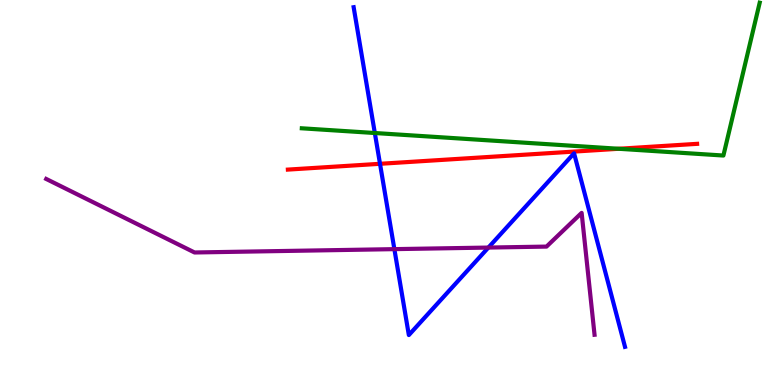[{'lines': ['blue', 'red'], 'intersections': [{'x': 4.9, 'y': 5.75}]}, {'lines': ['green', 'red'], 'intersections': [{'x': 7.98, 'y': 6.14}]}, {'lines': ['purple', 'red'], 'intersections': []}, {'lines': ['blue', 'green'], 'intersections': [{'x': 4.84, 'y': 6.55}]}, {'lines': ['blue', 'purple'], 'intersections': [{'x': 5.09, 'y': 3.53}, {'x': 6.3, 'y': 3.57}]}, {'lines': ['green', 'purple'], 'intersections': []}]